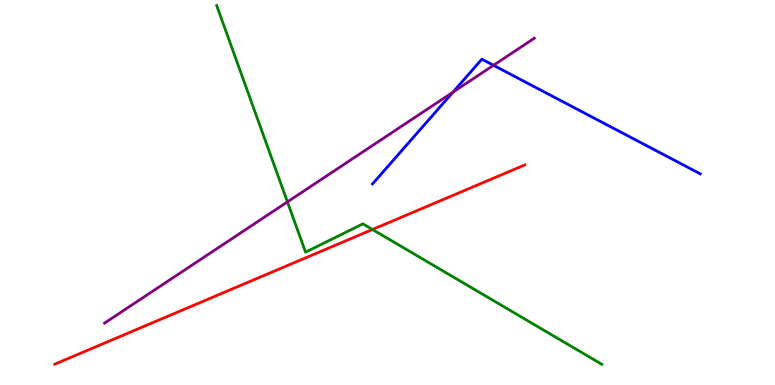[{'lines': ['blue', 'red'], 'intersections': []}, {'lines': ['green', 'red'], 'intersections': [{'x': 4.81, 'y': 4.04}]}, {'lines': ['purple', 'red'], 'intersections': []}, {'lines': ['blue', 'green'], 'intersections': []}, {'lines': ['blue', 'purple'], 'intersections': [{'x': 5.84, 'y': 7.61}, {'x': 6.37, 'y': 8.3}]}, {'lines': ['green', 'purple'], 'intersections': [{'x': 3.71, 'y': 4.76}]}]